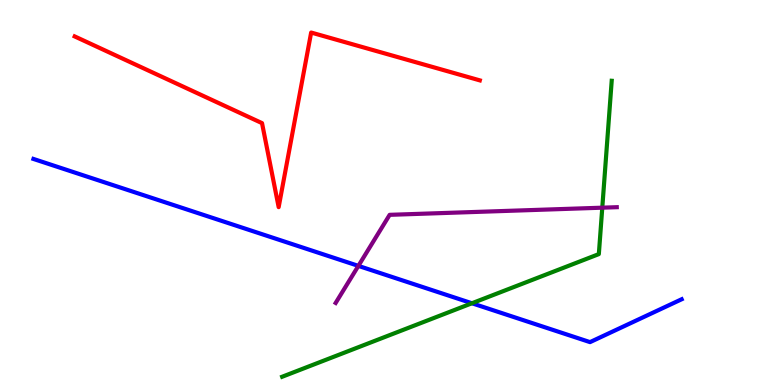[{'lines': ['blue', 'red'], 'intersections': []}, {'lines': ['green', 'red'], 'intersections': []}, {'lines': ['purple', 'red'], 'intersections': []}, {'lines': ['blue', 'green'], 'intersections': [{'x': 6.09, 'y': 2.12}]}, {'lines': ['blue', 'purple'], 'intersections': [{'x': 4.62, 'y': 3.09}]}, {'lines': ['green', 'purple'], 'intersections': [{'x': 7.77, 'y': 4.61}]}]